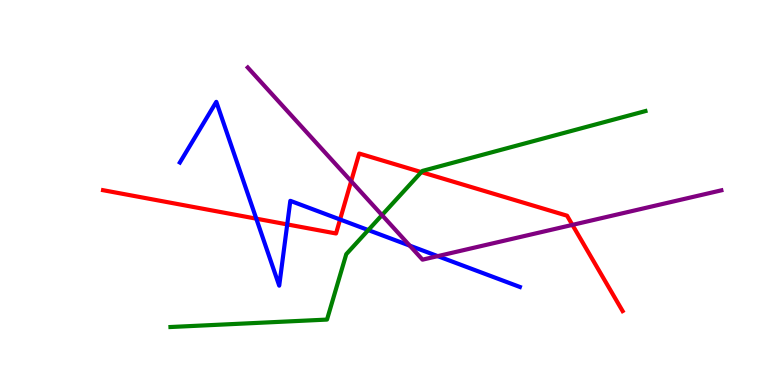[{'lines': ['blue', 'red'], 'intersections': [{'x': 3.31, 'y': 4.32}, {'x': 3.71, 'y': 4.17}, {'x': 4.39, 'y': 4.3}]}, {'lines': ['green', 'red'], 'intersections': [{'x': 5.44, 'y': 5.53}]}, {'lines': ['purple', 'red'], 'intersections': [{'x': 4.53, 'y': 5.29}, {'x': 7.39, 'y': 4.16}]}, {'lines': ['blue', 'green'], 'intersections': [{'x': 4.75, 'y': 4.02}]}, {'lines': ['blue', 'purple'], 'intersections': [{'x': 5.29, 'y': 3.62}, {'x': 5.65, 'y': 3.35}]}, {'lines': ['green', 'purple'], 'intersections': [{'x': 4.93, 'y': 4.41}]}]